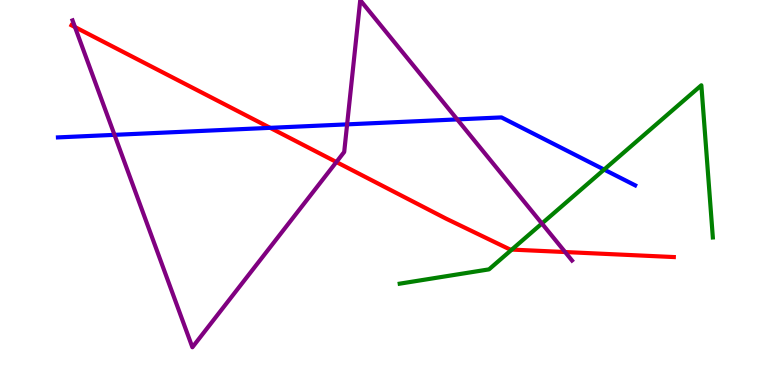[{'lines': ['blue', 'red'], 'intersections': [{'x': 3.49, 'y': 6.68}]}, {'lines': ['green', 'red'], 'intersections': [{'x': 6.6, 'y': 3.52}]}, {'lines': ['purple', 'red'], 'intersections': [{'x': 0.967, 'y': 9.3}, {'x': 4.34, 'y': 5.79}, {'x': 7.29, 'y': 3.45}]}, {'lines': ['blue', 'green'], 'intersections': [{'x': 7.8, 'y': 5.6}]}, {'lines': ['blue', 'purple'], 'intersections': [{'x': 1.48, 'y': 6.5}, {'x': 4.48, 'y': 6.77}, {'x': 5.9, 'y': 6.9}]}, {'lines': ['green', 'purple'], 'intersections': [{'x': 6.99, 'y': 4.19}]}]